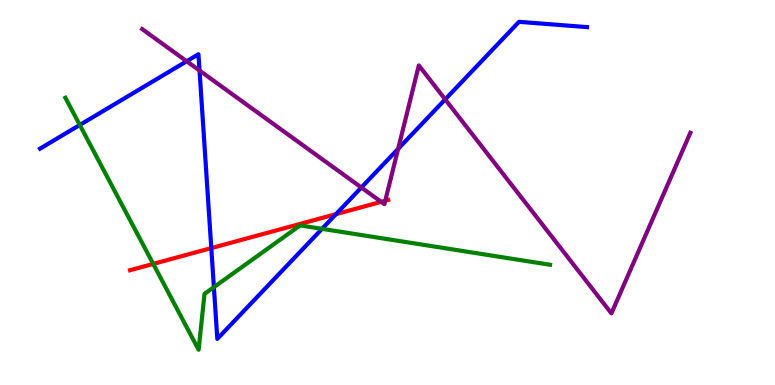[{'lines': ['blue', 'red'], 'intersections': [{'x': 2.73, 'y': 3.56}, {'x': 4.34, 'y': 4.44}]}, {'lines': ['green', 'red'], 'intersections': [{'x': 1.98, 'y': 3.15}]}, {'lines': ['purple', 'red'], 'intersections': [{'x': 4.92, 'y': 4.76}, {'x': 4.97, 'y': 4.79}]}, {'lines': ['blue', 'green'], 'intersections': [{'x': 1.03, 'y': 6.75}, {'x': 2.76, 'y': 2.54}, {'x': 4.16, 'y': 4.06}]}, {'lines': ['blue', 'purple'], 'intersections': [{'x': 2.41, 'y': 8.41}, {'x': 2.57, 'y': 8.17}, {'x': 4.66, 'y': 5.13}, {'x': 5.14, 'y': 6.13}, {'x': 5.74, 'y': 7.42}]}, {'lines': ['green', 'purple'], 'intersections': []}]